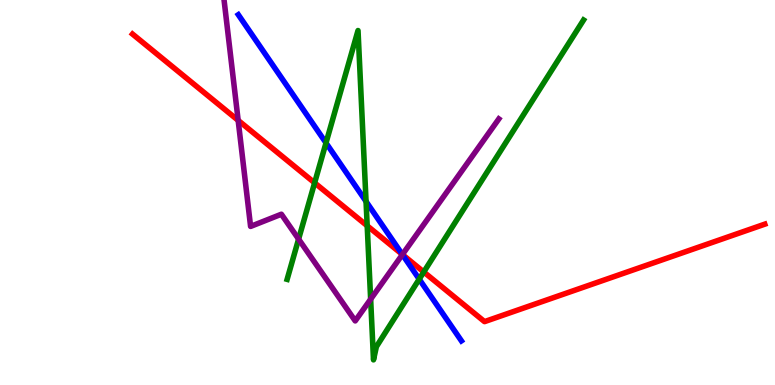[{'lines': ['blue', 'red'], 'intersections': [{'x': 5.19, 'y': 3.39}]}, {'lines': ['green', 'red'], 'intersections': [{'x': 4.06, 'y': 5.25}, {'x': 4.74, 'y': 4.14}, {'x': 5.47, 'y': 2.94}]}, {'lines': ['purple', 'red'], 'intersections': [{'x': 3.07, 'y': 6.87}, {'x': 5.19, 'y': 3.39}]}, {'lines': ['blue', 'green'], 'intersections': [{'x': 4.21, 'y': 6.29}, {'x': 4.72, 'y': 4.77}, {'x': 5.41, 'y': 2.75}]}, {'lines': ['blue', 'purple'], 'intersections': [{'x': 5.19, 'y': 3.39}]}, {'lines': ['green', 'purple'], 'intersections': [{'x': 3.85, 'y': 3.79}, {'x': 4.78, 'y': 2.23}]}]